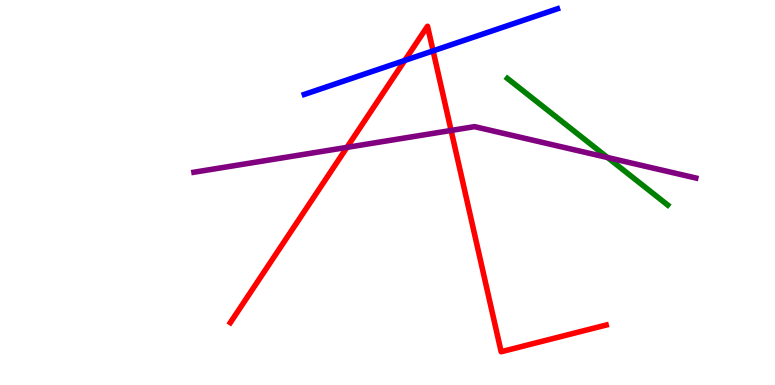[{'lines': ['blue', 'red'], 'intersections': [{'x': 5.22, 'y': 8.43}, {'x': 5.59, 'y': 8.68}]}, {'lines': ['green', 'red'], 'intersections': []}, {'lines': ['purple', 'red'], 'intersections': [{'x': 4.48, 'y': 6.17}, {'x': 5.82, 'y': 6.61}]}, {'lines': ['blue', 'green'], 'intersections': []}, {'lines': ['blue', 'purple'], 'intersections': []}, {'lines': ['green', 'purple'], 'intersections': [{'x': 7.84, 'y': 5.91}]}]